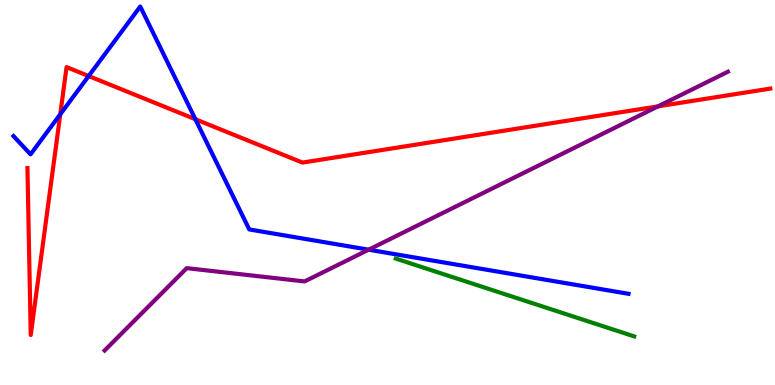[{'lines': ['blue', 'red'], 'intersections': [{'x': 0.778, 'y': 7.03}, {'x': 1.14, 'y': 8.02}, {'x': 2.52, 'y': 6.9}]}, {'lines': ['green', 'red'], 'intersections': []}, {'lines': ['purple', 'red'], 'intersections': [{'x': 8.49, 'y': 7.24}]}, {'lines': ['blue', 'green'], 'intersections': []}, {'lines': ['blue', 'purple'], 'intersections': [{'x': 4.76, 'y': 3.51}]}, {'lines': ['green', 'purple'], 'intersections': []}]